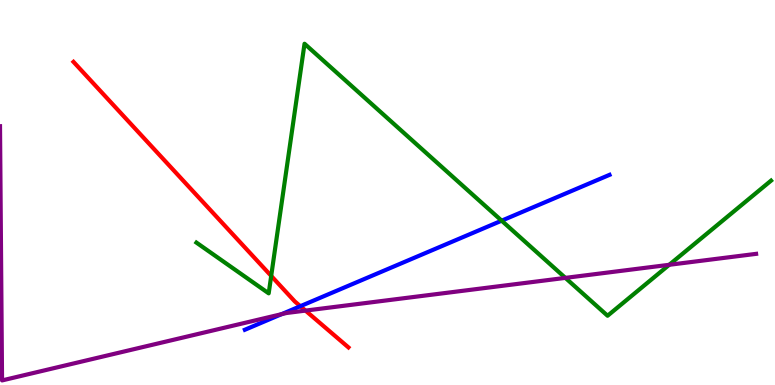[{'lines': ['blue', 'red'], 'intersections': [{'x': 3.88, 'y': 2.05}]}, {'lines': ['green', 'red'], 'intersections': [{'x': 3.5, 'y': 2.83}]}, {'lines': ['purple', 'red'], 'intersections': [{'x': 3.94, 'y': 1.93}]}, {'lines': ['blue', 'green'], 'intersections': [{'x': 6.47, 'y': 4.27}]}, {'lines': ['blue', 'purple'], 'intersections': [{'x': 3.63, 'y': 1.84}]}, {'lines': ['green', 'purple'], 'intersections': [{'x': 7.3, 'y': 2.78}, {'x': 8.64, 'y': 3.12}]}]